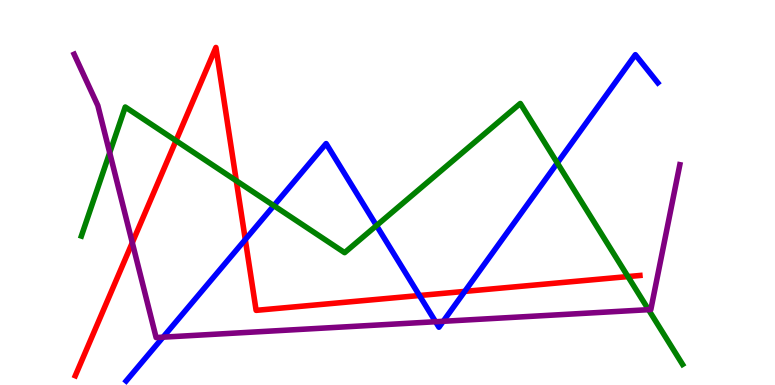[{'lines': ['blue', 'red'], 'intersections': [{'x': 3.16, 'y': 3.78}, {'x': 5.41, 'y': 2.32}, {'x': 6.0, 'y': 2.43}]}, {'lines': ['green', 'red'], 'intersections': [{'x': 2.27, 'y': 6.35}, {'x': 3.05, 'y': 5.31}, {'x': 8.1, 'y': 2.82}]}, {'lines': ['purple', 'red'], 'intersections': [{'x': 1.71, 'y': 3.7}]}, {'lines': ['blue', 'green'], 'intersections': [{'x': 3.53, 'y': 4.66}, {'x': 4.86, 'y': 4.14}, {'x': 7.19, 'y': 5.77}]}, {'lines': ['blue', 'purple'], 'intersections': [{'x': 2.1, 'y': 1.24}, {'x': 5.62, 'y': 1.64}, {'x': 5.72, 'y': 1.65}]}, {'lines': ['green', 'purple'], 'intersections': [{'x': 1.42, 'y': 6.03}, {'x': 8.37, 'y': 1.96}]}]